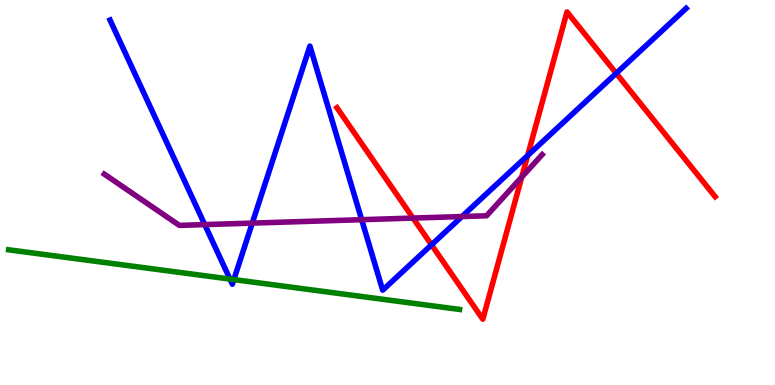[{'lines': ['blue', 'red'], 'intersections': [{'x': 5.57, 'y': 3.64}, {'x': 6.81, 'y': 5.96}, {'x': 7.95, 'y': 8.1}]}, {'lines': ['green', 'red'], 'intersections': []}, {'lines': ['purple', 'red'], 'intersections': [{'x': 5.33, 'y': 4.34}, {'x': 6.73, 'y': 5.4}]}, {'lines': ['blue', 'green'], 'intersections': [{'x': 2.97, 'y': 2.75}, {'x': 3.02, 'y': 2.74}]}, {'lines': ['blue', 'purple'], 'intersections': [{'x': 2.64, 'y': 4.17}, {'x': 3.26, 'y': 4.2}, {'x': 4.67, 'y': 4.29}, {'x': 5.96, 'y': 4.38}]}, {'lines': ['green', 'purple'], 'intersections': []}]